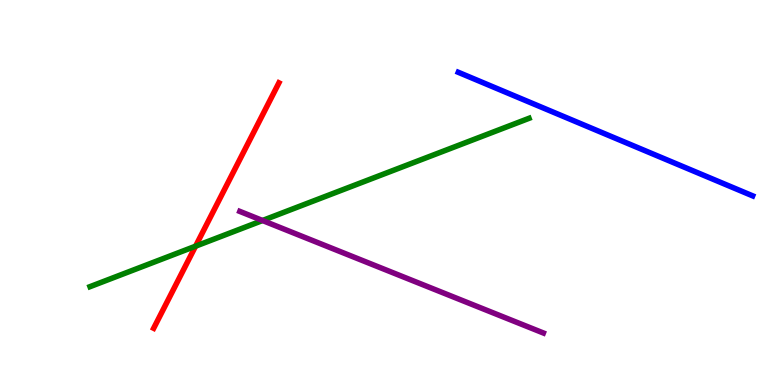[{'lines': ['blue', 'red'], 'intersections': []}, {'lines': ['green', 'red'], 'intersections': [{'x': 2.52, 'y': 3.61}]}, {'lines': ['purple', 'red'], 'intersections': []}, {'lines': ['blue', 'green'], 'intersections': []}, {'lines': ['blue', 'purple'], 'intersections': []}, {'lines': ['green', 'purple'], 'intersections': [{'x': 3.39, 'y': 4.27}]}]